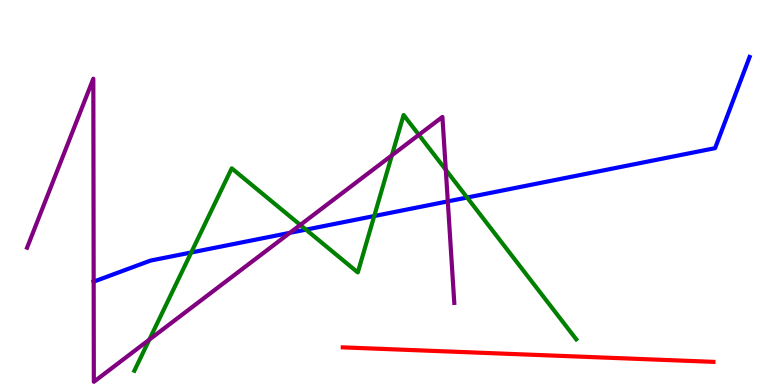[{'lines': ['blue', 'red'], 'intersections': []}, {'lines': ['green', 'red'], 'intersections': []}, {'lines': ['purple', 'red'], 'intersections': []}, {'lines': ['blue', 'green'], 'intersections': [{'x': 2.47, 'y': 3.44}, {'x': 3.95, 'y': 4.04}, {'x': 4.83, 'y': 4.39}, {'x': 6.03, 'y': 4.87}]}, {'lines': ['blue', 'purple'], 'intersections': [{'x': 1.21, 'y': 2.68}, {'x': 3.74, 'y': 3.95}, {'x': 5.78, 'y': 4.77}]}, {'lines': ['green', 'purple'], 'intersections': [{'x': 1.93, 'y': 1.18}, {'x': 3.87, 'y': 4.16}, {'x': 5.06, 'y': 5.97}, {'x': 5.4, 'y': 6.5}, {'x': 5.75, 'y': 5.59}]}]